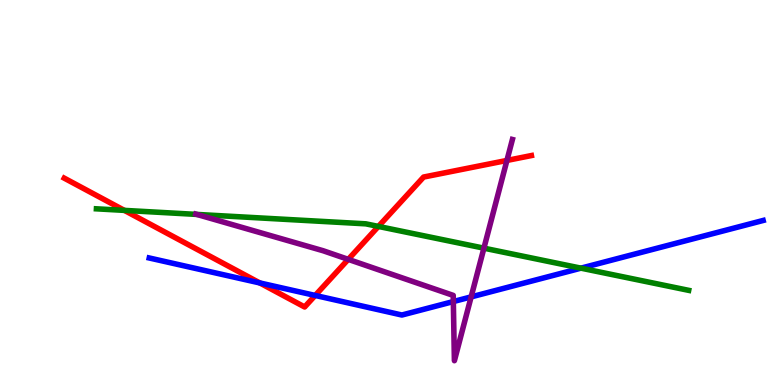[{'lines': ['blue', 'red'], 'intersections': [{'x': 3.35, 'y': 2.65}, {'x': 4.07, 'y': 2.33}]}, {'lines': ['green', 'red'], 'intersections': [{'x': 1.6, 'y': 4.54}, {'x': 4.88, 'y': 4.12}]}, {'lines': ['purple', 'red'], 'intersections': [{'x': 4.49, 'y': 3.26}, {'x': 6.54, 'y': 5.83}]}, {'lines': ['blue', 'green'], 'intersections': [{'x': 7.5, 'y': 3.03}]}, {'lines': ['blue', 'purple'], 'intersections': [{'x': 5.85, 'y': 2.17}, {'x': 6.08, 'y': 2.29}]}, {'lines': ['green', 'purple'], 'intersections': [{'x': 2.54, 'y': 4.43}, {'x': 6.24, 'y': 3.55}]}]